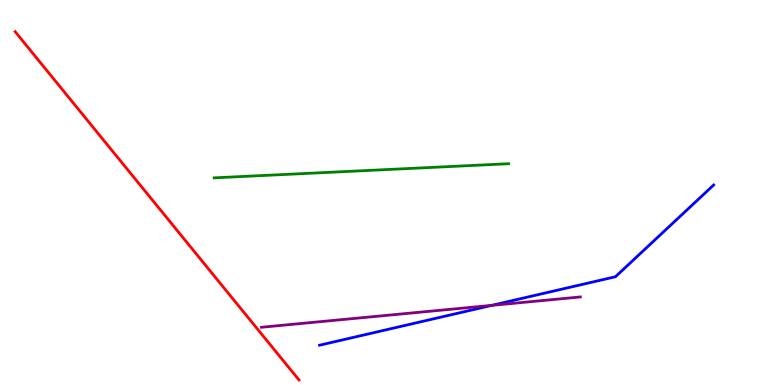[{'lines': ['blue', 'red'], 'intersections': []}, {'lines': ['green', 'red'], 'intersections': []}, {'lines': ['purple', 'red'], 'intersections': []}, {'lines': ['blue', 'green'], 'intersections': []}, {'lines': ['blue', 'purple'], 'intersections': [{'x': 6.35, 'y': 2.07}]}, {'lines': ['green', 'purple'], 'intersections': []}]